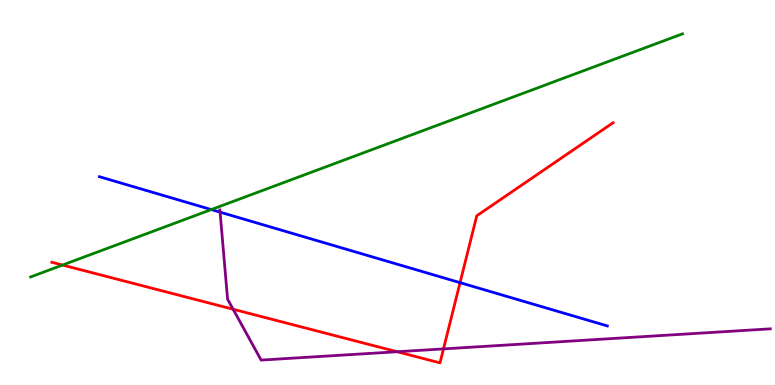[{'lines': ['blue', 'red'], 'intersections': [{'x': 5.94, 'y': 2.66}]}, {'lines': ['green', 'red'], 'intersections': [{'x': 0.807, 'y': 3.12}]}, {'lines': ['purple', 'red'], 'intersections': [{'x': 3.01, 'y': 1.97}, {'x': 5.12, 'y': 0.864}, {'x': 5.72, 'y': 0.938}]}, {'lines': ['blue', 'green'], 'intersections': [{'x': 2.73, 'y': 4.56}]}, {'lines': ['blue', 'purple'], 'intersections': [{'x': 2.84, 'y': 4.49}]}, {'lines': ['green', 'purple'], 'intersections': []}]